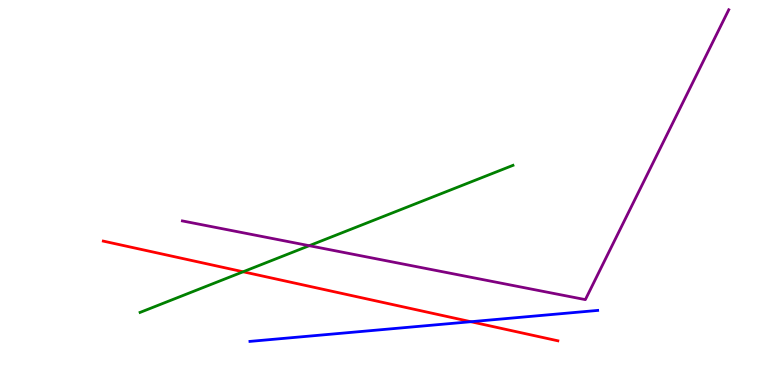[{'lines': ['blue', 'red'], 'intersections': [{'x': 6.08, 'y': 1.64}]}, {'lines': ['green', 'red'], 'intersections': [{'x': 3.14, 'y': 2.94}]}, {'lines': ['purple', 'red'], 'intersections': []}, {'lines': ['blue', 'green'], 'intersections': []}, {'lines': ['blue', 'purple'], 'intersections': []}, {'lines': ['green', 'purple'], 'intersections': [{'x': 3.99, 'y': 3.62}]}]